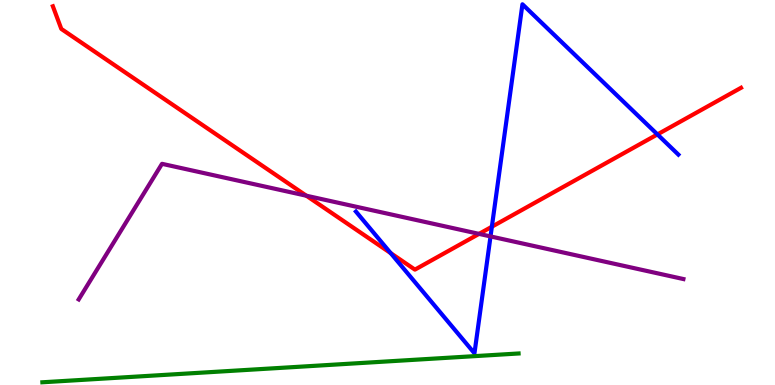[{'lines': ['blue', 'red'], 'intersections': [{'x': 5.04, 'y': 3.43}, {'x': 6.35, 'y': 4.11}, {'x': 8.48, 'y': 6.51}]}, {'lines': ['green', 'red'], 'intersections': []}, {'lines': ['purple', 'red'], 'intersections': [{'x': 3.95, 'y': 4.92}, {'x': 6.18, 'y': 3.93}]}, {'lines': ['blue', 'green'], 'intersections': []}, {'lines': ['blue', 'purple'], 'intersections': [{'x': 6.33, 'y': 3.86}]}, {'lines': ['green', 'purple'], 'intersections': []}]